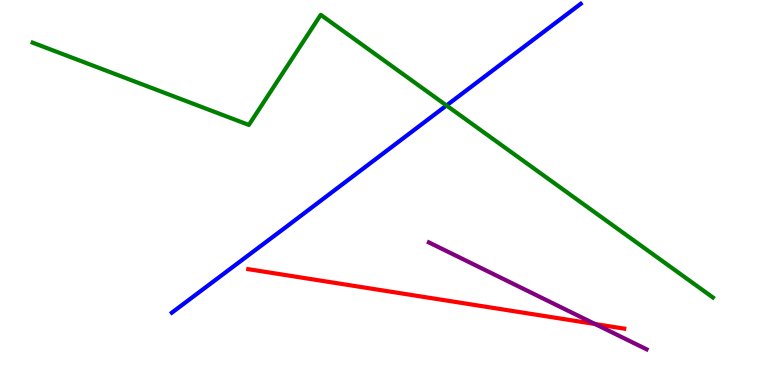[{'lines': ['blue', 'red'], 'intersections': []}, {'lines': ['green', 'red'], 'intersections': []}, {'lines': ['purple', 'red'], 'intersections': [{'x': 7.68, 'y': 1.58}]}, {'lines': ['blue', 'green'], 'intersections': [{'x': 5.76, 'y': 7.26}]}, {'lines': ['blue', 'purple'], 'intersections': []}, {'lines': ['green', 'purple'], 'intersections': []}]